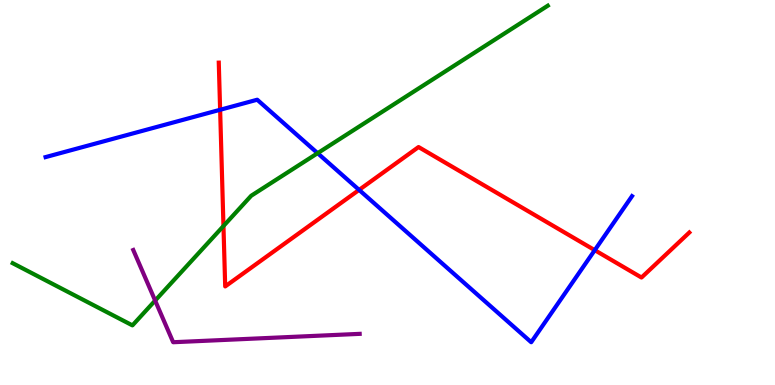[{'lines': ['blue', 'red'], 'intersections': [{'x': 2.84, 'y': 7.15}, {'x': 4.63, 'y': 5.07}, {'x': 7.67, 'y': 3.5}]}, {'lines': ['green', 'red'], 'intersections': [{'x': 2.88, 'y': 4.13}]}, {'lines': ['purple', 'red'], 'intersections': []}, {'lines': ['blue', 'green'], 'intersections': [{'x': 4.1, 'y': 6.02}]}, {'lines': ['blue', 'purple'], 'intersections': []}, {'lines': ['green', 'purple'], 'intersections': [{'x': 2.0, 'y': 2.19}]}]